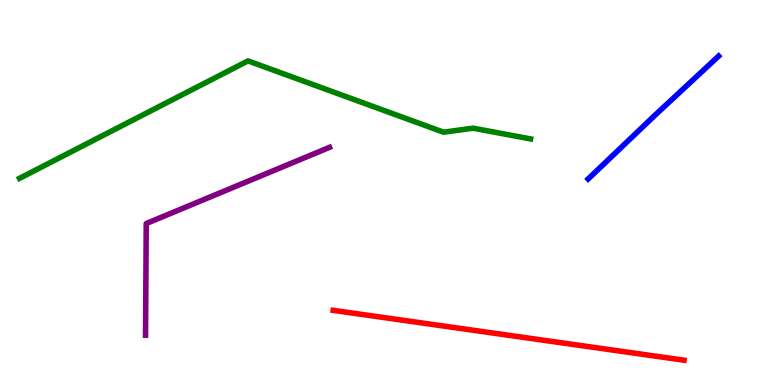[{'lines': ['blue', 'red'], 'intersections': []}, {'lines': ['green', 'red'], 'intersections': []}, {'lines': ['purple', 'red'], 'intersections': []}, {'lines': ['blue', 'green'], 'intersections': []}, {'lines': ['blue', 'purple'], 'intersections': []}, {'lines': ['green', 'purple'], 'intersections': []}]